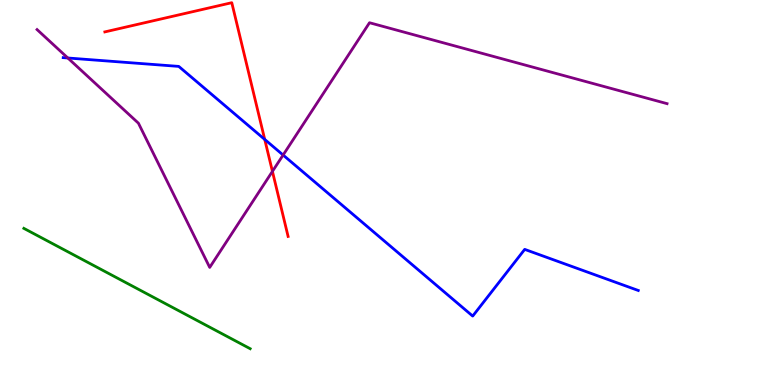[{'lines': ['blue', 'red'], 'intersections': [{'x': 3.42, 'y': 6.38}]}, {'lines': ['green', 'red'], 'intersections': []}, {'lines': ['purple', 'red'], 'intersections': [{'x': 3.52, 'y': 5.55}]}, {'lines': ['blue', 'green'], 'intersections': []}, {'lines': ['blue', 'purple'], 'intersections': [{'x': 0.875, 'y': 8.49}, {'x': 3.65, 'y': 5.97}]}, {'lines': ['green', 'purple'], 'intersections': []}]